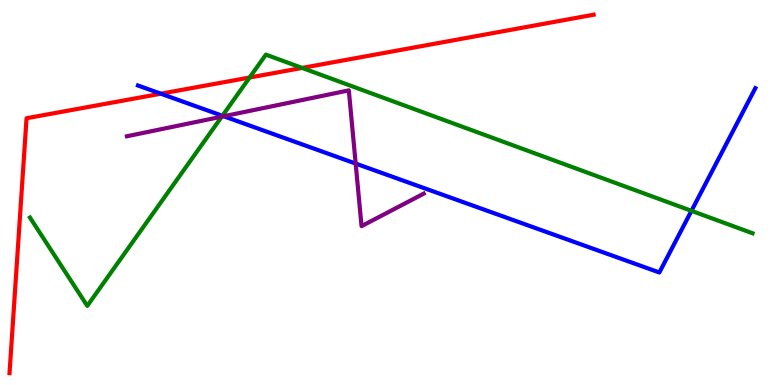[{'lines': ['blue', 'red'], 'intersections': [{'x': 2.08, 'y': 7.57}]}, {'lines': ['green', 'red'], 'intersections': [{'x': 3.22, 'y': 7.99}, {'x': 3.9, 'y': 8.24}]}, {'lines': ['purple', 'red'], 'intersections': []}, {'lines': ['blue', 'green'], 'intersections': [{'x': 2.87, 'y': 6.99}, {'x': 8.92, 'y': 4.52}]}, {'lines': ['blue', 'purple'], 'intersections': [{'x': 2.89, 'y': 6.98}, {'x': 4.59, 'y': 5.75}]}, {'lines': ['green', 'purple'], 'intersections': [{'x': 2.86, 'y': 6.97}]}]